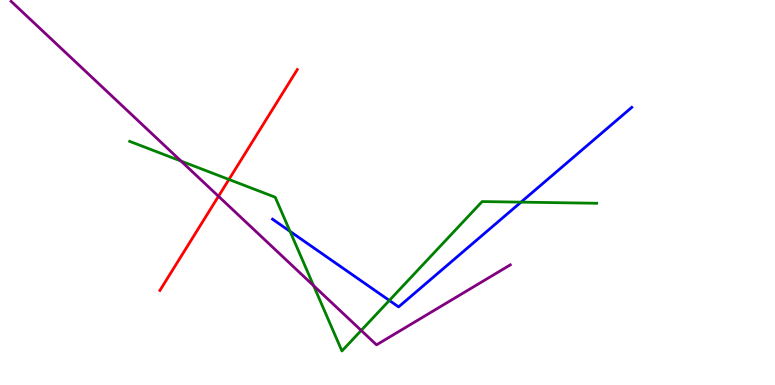[{'lines': ['blue', 'red'], 'intersections': []}, {'lines': ['green', 'red'], 'intersections': [{'x': 2.95, 'y': 5.34}]}, {'lines': ['purple', 'red'], 'intersections': [{'x': 2.82, 'y': 4.9}]}, {'lines': ['blue', 'green'], 'intersections': [{'x': 3.74, 'y': 3.99}, {'x': 5.02, 'y': 2.2}, {'x': 6.72, 'y': 4.75}]}, {'lines': ['blue', 'purple'], 'intersections': []}, {'lines': ['green', 'purple'], 'intersections': [{'x': 2.34, 'y': 5.82}, {'x': 4.05, 'y': 2.58}, {'x': 4.66, 'y': 1.42}]}]